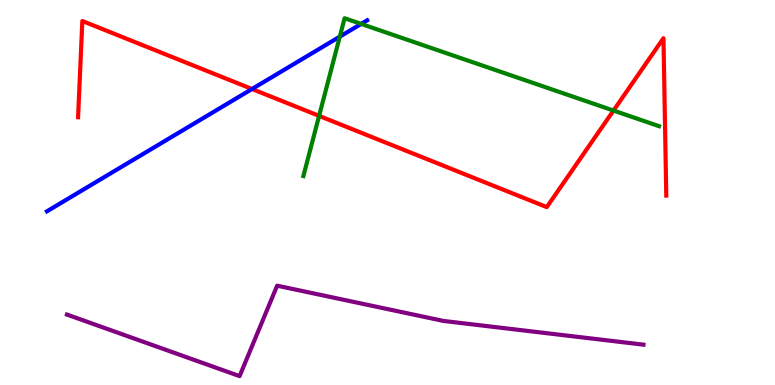[{'lines': ['blue', 'red'], 'intersections': [{'x': 3.25, 'y': 7.69}]}, {'lines': ['green', 'red'], 'intersections': [{'x': 4.12, 'y': 6.99}, {'x': 7.92, 'y': 7.13}]}, {'lines': ['purple', 'red'], 'intersections': []}, {'lines': ['blue', 'green'], 'intersections': [{'x': 4.38, 'y': 9.05}, {'x': 4.66, 'y': 9.38}]}, {'lines': ['blue', 'purple'], 'intersections': []}, {'lines': ['green', 'purple'], 'intersections': []}]